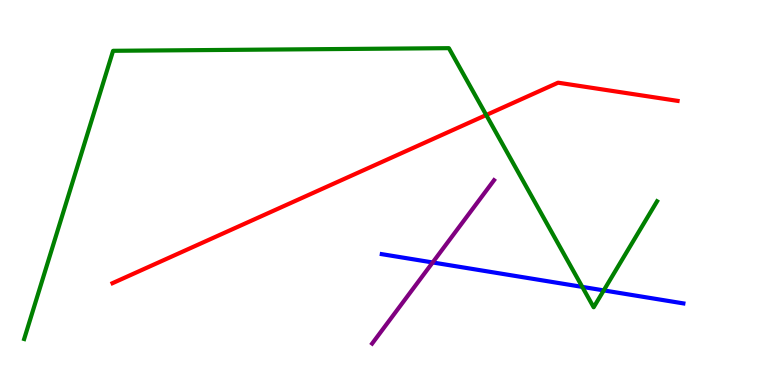[{'lines': ['blue', 'red'], 'intersections': []}, {'lines': ['green', 'red'], 'intersections': [{'x': 6.27, 'y': 7.01}]}, {'lines': ['purple', 'red'], 'intersections': []}, {'lines': ['blue', 'green'], 'intersections': [{'x': 7.51, 'y': 2.55}, {'x': 7.79, 'y': 2.46}]}, {'lines': ['blue', 'purple'], 'intersections': [{'x': 5.58, 'y': 3.18}]}, {'lines': ['green', 'purple'], 'intersections': []}]